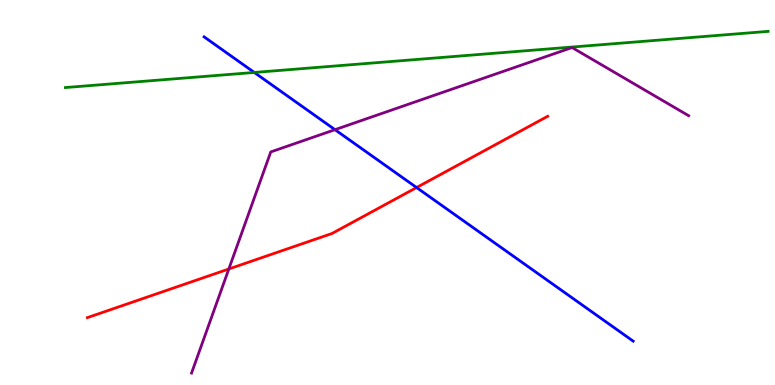[{'lines': ['blue', 'red'], 'intersections': [{'x': 5.38, 'y': 5.13}]}, {'lines': ['green', 'red'], 'intersections': []}, {'lines': ['purple', 'red'], 'intersections': [{'x': 2.95, 'y': 3.01}]}, {'lines': ['blue', 'green'], 'intersections': [{'x': 3.28, 'y': 8.12}]}, {'lines': ['blue', 'purple'], 'intersections': [{'x': 4.32, 'y': 6.63}]}, {'lines': ['green', 'purple'], 'intersections': []}]